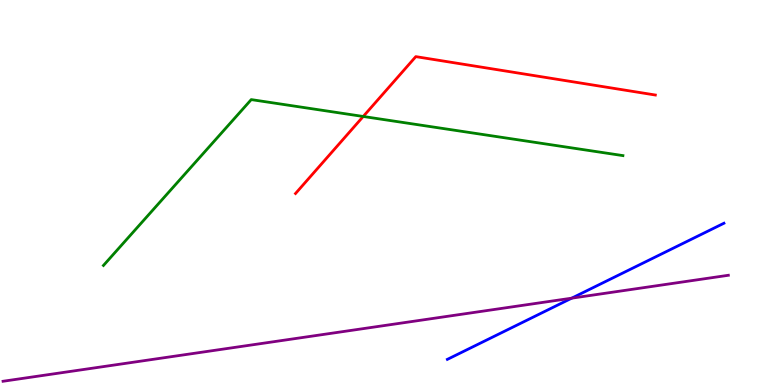[{'lines': ['blue', 'red'], 'intersections': []}, {'lines': ['green', 'red'], 'intersections': [{'x': 4.69, 'y': 6.97}]}, {'lines': ['purple', 'red'], 'intersections': []}, {'lines': ['blue', 'green'], 'intersections': []}, {'lines': ['blue', 'purple'], 'intersections': [{'x': 7.38, 'y': 2.26}]}, {'lines': ['green', 'purple'], 'intersections': []}]